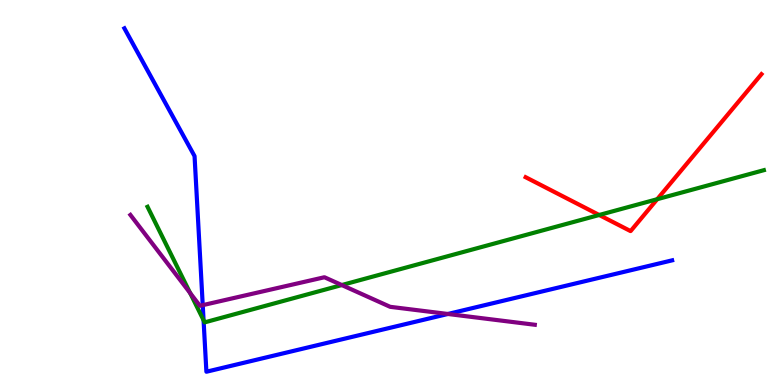[{'lines': ['blue', 'red'], 'intersections': []}, {'lines': ['green', 'red'], 'intersections': [{'x': 7.73, 'y': 4.42}, {'x': 8.48, 'y': 4.83}]}, {'lines': ['purple', 'red'], 'intersections': []}, {'lines': ['blue', 'green'], 'intersections': [{'x': 2.63, 'y': 1.68}]}, {'lines': ['blue', 'purple'], 'intersections': [{'x': 2.62, 'y': 2.07}, {'x': 5.78, 'y': 1.84}]}, {'lines': ['green', 'purple'], 'intersections': [{'x': 2.45, 'y': 2.39}, {'x': 4.41, 'y': 2.6}]}]